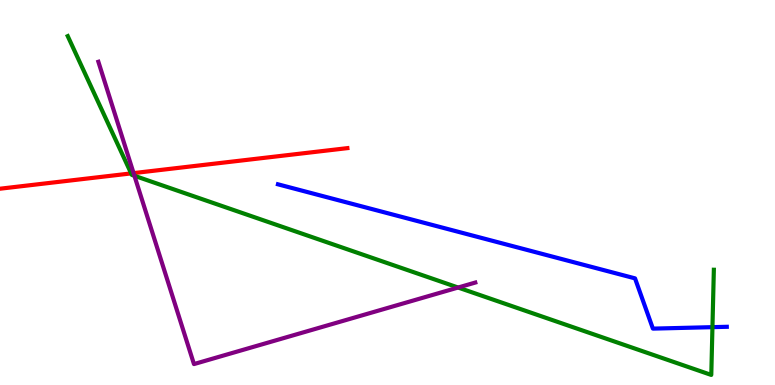[{'lines': ['blue', 'red'], 'intersections': []}, {'lines': ['green', 'red'], 'intersections': [{'x': 1.69, 'y': 5.5}]}, {'lines': ['purple', 'red'], 'intersections': [{'x': 1.72, 'y': 5.5}]}, {'lines': ['blue', 'green'], 'intersections': [{'x': 9.19, 'y': 1.5}]}, {'lines': ['blue', 'purple'], 'intersections': []}, {'lines': ['green', 'purple'], 'intersections': [{'x': 1.73, 'y': 5.43}, {'x': 5.91, 'y': 2.53}]}]